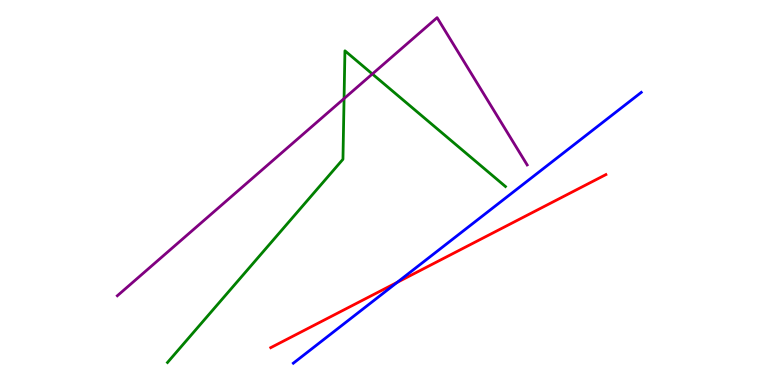[{'lines': ['blue', 'red'], 'intersections': [{'x': 5.12, 'y': 2.67}]}, {'lines': ['green', 'red'], 'intersections': []}, {'lines': ['purple', 'red'], 'intersections': []}, {'lines': ['blue', 'green'], 'intersections': []}, {'lines': ['blue', 'purple'], 'intersections': []}, {'lines': ['green', 'purple'], 'intersections': [{'x': 4.44, 'y': 7.44}, {'x': 4.8, 'y': 8.08}]}]